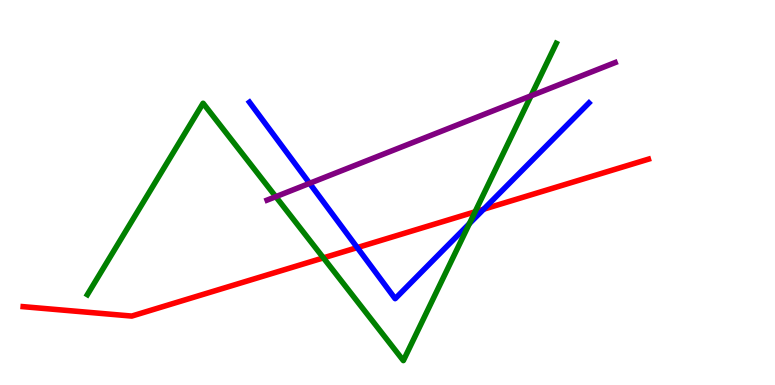[{'lines': ['blue', 'red'], 'intersections': [{'x': 4.61, 'y': 3.57}, {'x': 6.24, 'y': 4.57}]}, {'lines': ['green', 'red'], 'intersections': [{'x': 4.17, 'y': 3.3}, {'x': 6.13, 'y': 4.5}]}, {'lines': ['purple', 'red'], 'intersections': []}, {'lines': ['blue', 'green'], 'intersections': [{'x': 6.06, 'y': 4.19}]}, {'lines': ['blue', 'purple'], 'intersections': [{'x': 3.99, 'y': 5.24}]}, {'lines': ['green', 'purple'], 'intersections': [{'x': 3.56, 'y': 4.89}, {'x': 6.85, 'y': 7.51}]}]